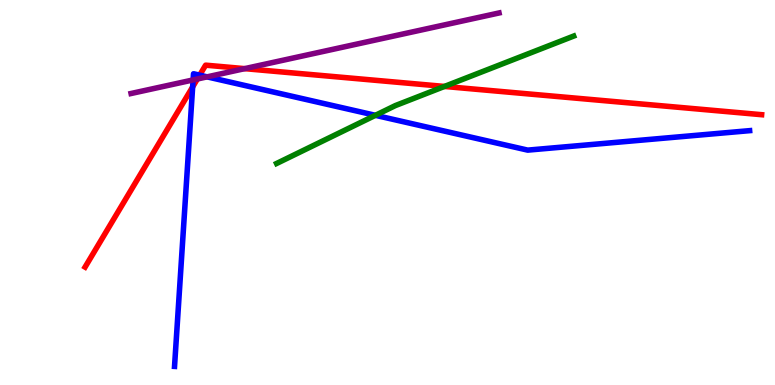[{'lines': ['blue', 'red'], 'intersections': [{'x': 2.49, 'y': 7.74}, {'x': 2.58, 'y': 8.05}]}, {'lines': ['green', 'red'], 'intersections': [{'x': 5.73, 'y': 7.75}]}, {'lines': ['purple', 'red'], 'intersections': [{'x': 2.55, 'y': 7.95}, {'x': 3.16, 'y': 8.22}]}, {'lines': ['blue', 'green'], 'intersections': [{'x': 4.84, 'y': 7.0}]}, {'lines': ['blue', 'purple'], 'intersections': [{'x': 2.49, 'y': 7.92}, {'x': 2.67, 'y': 8.0}]}, {'lines': ['green', 'purple'], 'intersections': []}]